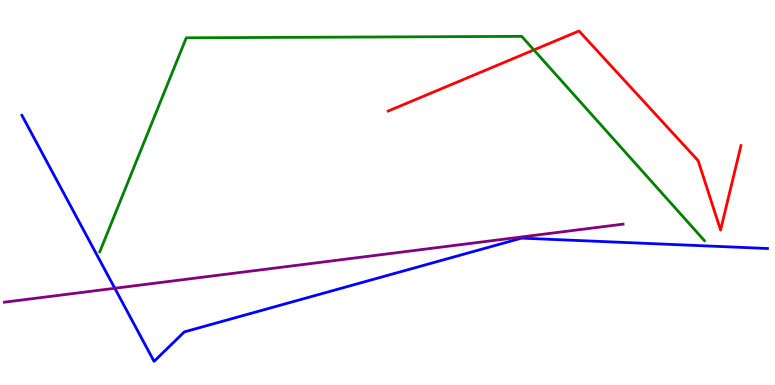[{'lines': ['blue', 'red'], 'intersections': []}, {'lines': ['green', 'red'], 'intersections': [{'x': 6.89, 'y': 8.7}]}, {'lines': ['purple', 'red'], 'intersections': []}, {'lines': ['blue', 'green'], 'intersections': []}, {'lines': ['blue', 'purple'], 'intersections': [{'x': 1.48, 'y': 2.51}]}, {'lines': ['green', 'purple'], 'intersections': []}]